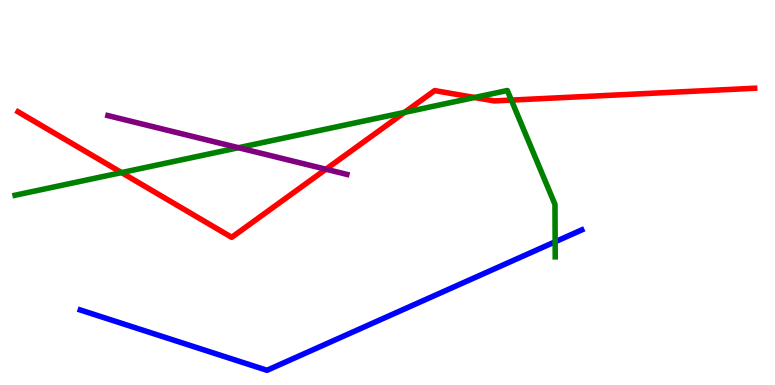[{'lines': ['blue', 'red'], 'intersections': []}, {'lines': ['green', 'red'], 'intersections': [{'x': 1.57, 'y': 5.52}, {'x': 5.22, 'y': 7.08}, {'x': 6.12, 'y': 7.47}, {'x': 6.6, 'y': 7.4}]}, {'lines': ['purple', 'red'], 'intersections': [{'x': 4.21, 'y': 5.6}]}, {'lines': ['blue', 'green'], 'intersections': [{'x': 7.16, 'y': 3.72}]}, {'lines': ['blue', 'purple'], 'intersections': []}, {'lines': ['green', 'purple'], 'intersections': [{'x': 3.08, 'y': 6.16}]}]